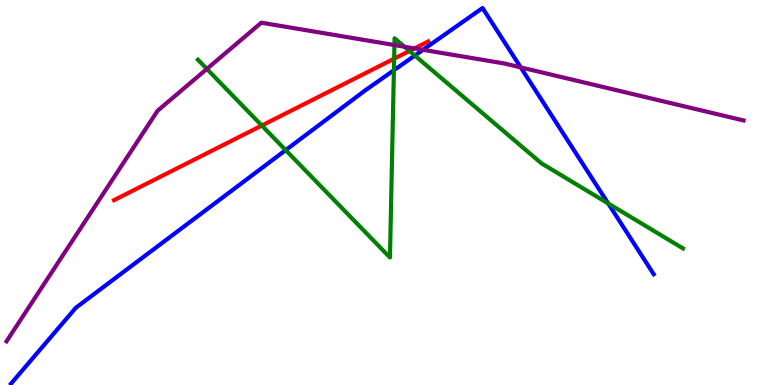[{'lines': ['blue', 'red'], 'intersections': []}, {'lines': ['green', 'red'], 'intersections': [{'x': 3.38, 'y': 6.74}, {'x': 5.09, 'y': 8.48}, {'x': 5.28, 'y': 8.68}]}, {'lines': ['purple', 'red'], 'intersections': [{'x': 5.35, 'y': 8.74}]}, {'lines': ['blue', 'green'], 'intersections': [{'x': 3.69, 'y': 6.1}, {'x': 5.08, 'y': 8.18}, {'x': 5.35, 'y': 8.56}, {'x': 7.85, 'y': 4.72}]}, {'lines': ['blue', 'purple'], 'intersections': [{'x': 5.46, 'y': 8.71}, {'x': 6.72, 'y': 8.25}]}, {'lines': ['green', 'purple'], 'intersections': [{'x': 2.67, 'y': 8.21}, {'x': 5.09, 'y': 8.83}, {'x': 5.22, 'y': 8.79}]}]